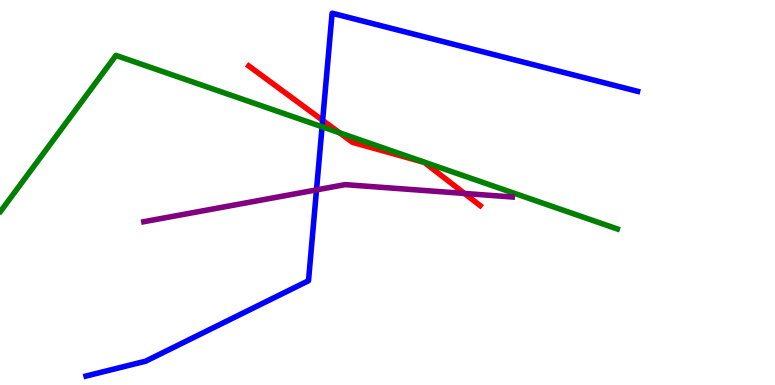[{'lines': ['blue', 'red'], 'intersections': [{'x': 4.16, 'y': 6.87}]}, {'lines': ['green', 'red'], 'intersections': [{'x': 4.38, 'y': 6.55}]}, {'lines': ['purple', 'red'], 'intersections': [{'x': 5.99, 'y': 4.98}]}, {'lines': ['blue', 'green'], 'intersections': [{'x': 4.16, 'y': 6.71}]}, {'lines': ['blue', 'purple'], 'intersections': [{'x': 4.08, 'y': 5.07}]}, {'lines': ['green', 'purple'], 'intersections': []}]